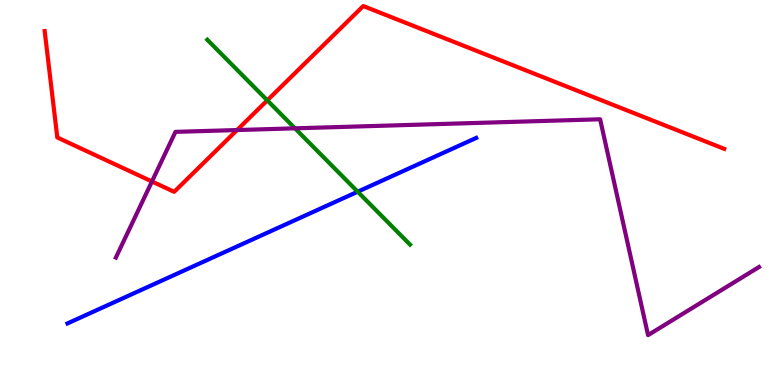[{'lines': ['blue', 'red'], 'intersections': []}, {'lines': ['green', 'red'], 'intersections': [{'x': 3.45, 'y': 7.39}]}, {'lines': ['purple', 'red'], 'intersections': [{'x': 1.96, 'y': 5.29}, {'x': 3.06, 'y': 6.62}]}, {'lines': ['blue', 'green'], 'intersections': [{'x': 4.62, 'y': 5.02}]}, {'lines': ['blue', 'purple'], 'intersections': []}, {'lines': ['green', 'purple'], 'intersections': [{'x': 3.81, 'y': 6.67}]}]